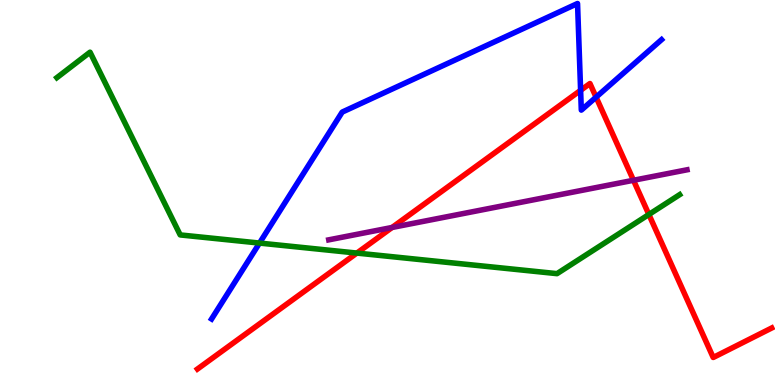[{'lines': ['blue', 'red'], 'intersections': [{'x': 7.49, 'y': 7.65}, {'x': 7.69, 'y': 7.48}]}, {'lines': ['green', 'red'], 'intersections': [{'x': 4.6, 'y': 3.43}, {'x': 8.37, 'y': 4.43}]}, {'lines': ['purple', 'red'], 'intersections': [{'x': 5.06, 'y': 4.09}, {'x': 8.17, 'y': 5.32}]}, {'lines': ['blue', 'green'], 'intersections': [{'x': 3.35, 'y': 3.69}]}, {'lines': ['blue', 'purple'], 'intersections': []}, {'lines': ['green', 'purple'], 'intersections': []}]